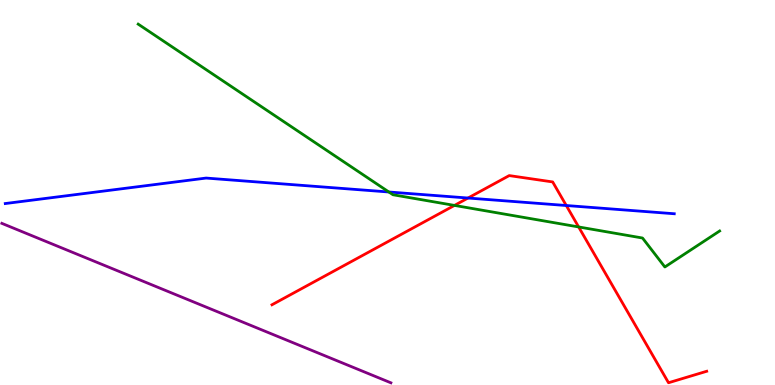[{'lines': ['blue', 'red'], 'intersections': [{'x': 6.04, 'y': 4.86}, {'x': 7.31, 'y': 4.66}]}, {'lines': ['green', 'red'], 'intersections': [{'x': 5.86, 'y': 4.66}, {'x': 7.47, 'y': 4.11}]}, {'lines': ['purple', 'red'], 'intersections': []}, {'lines': ['blue', 'green'], 'intersections': [{'x': 5.02, 'y': 5.01}]}, {'lines': ['blue', 'purple'], 'intersections': []}, {'lines': ['green', 'purple'], 'intersections': []}]